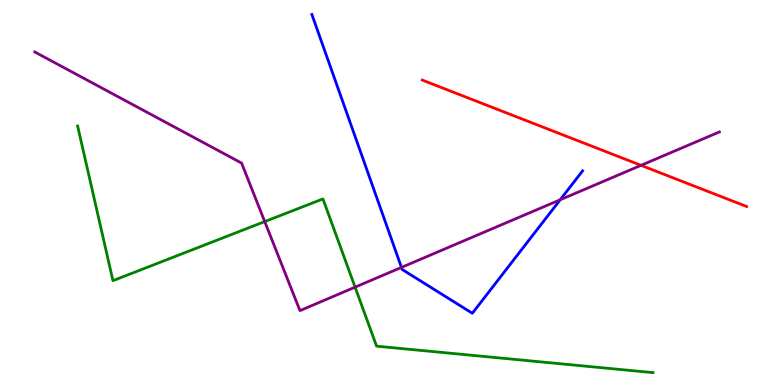[{'lines': ['blue', 'red'], 'intersections': []}, {'lines': ['green', 'red'], 'intersections': []}, {'lines': ['purple', 'red'], 'intersections': [{'x': 8.27, 'y': 5.71}]}, {'lines': ['blue', 'green'], 'intersections': []}, {'lines': ['blue', 'purple'], 'intersections': [{'x': 5.18, 'y': 3.05}, {'x': 7.23, 'y': 4.81}]}, {'lines': ['green', 'purple'], 'intersections': [{'x': 3.42, 'y': 4.24}, {'x': 4.58, 'y': 2.54}]}]